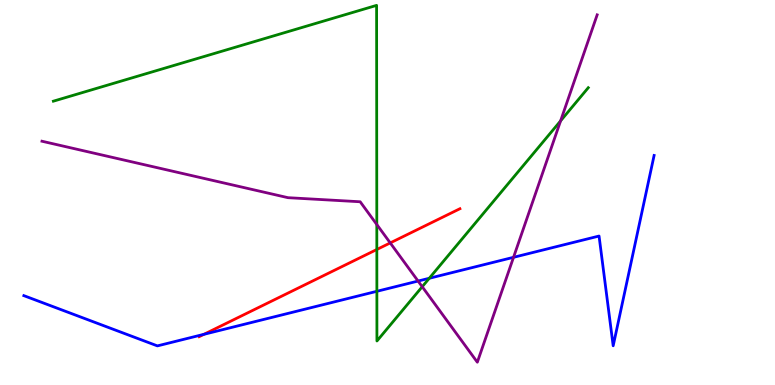[{'lines': ['blue', 'red'], 'intersections': [{'x': 2.63, 'y': 1.32}]}, {'lines': ['green', 'red'], 'intersections': [{'x': 4.86, 'y': 3.52}]}, {'lines': ['purple', 'red'], 'intersections': [{'x': 5.04, 'y': 3.69}]}, {'lines': ['blue', 'green'], 'intersections': [{'x': 4.86, 'y': 2.43}, {'x': 5.54, 'y': 2.77}]}, {'lines': ['blue', 'purple'], 'intersections': [{'x': 5.39, 'y': 2.7}, {'x': 6.63, 'y': 3.32}]}, {'lines': ['green', 'purple'], 'intersections': [{'x': 4.86, 'y': 4.17}, {'x': 5.45, 'y': 2.55}, {'x': 7.23, 'y': 6.86}]}]